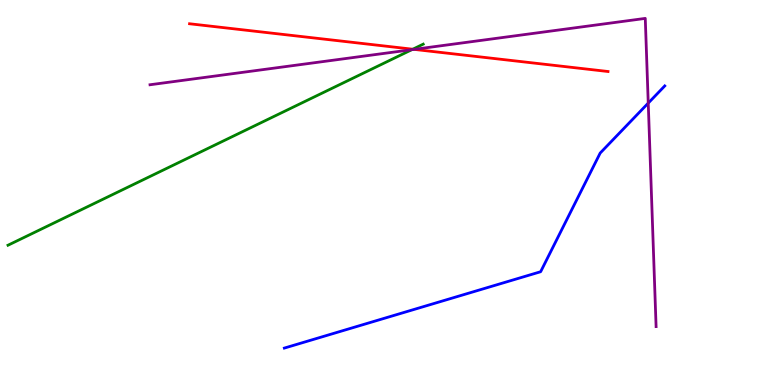[{'lines': ['blue', 'red'], 'intersections': []}, {'lines': ['green', 'red'], 'intersections': [{'x': 5.33, 'y': 8.72}]}, {'lines': ['purple', 'red'], 'intersections': [{'x': 5.34, 'y': 8.72}]}, {'lines': ['blue', 'green'], 'intersections': []}, {'lines': ['blue', 'purple'], 'intersections': [{'x': 8.36, 'y': 7.32}]}, {'lines': ['green', 'purple'], 'intersections': [{'x': 5.31, 'y': 8.71}]}]